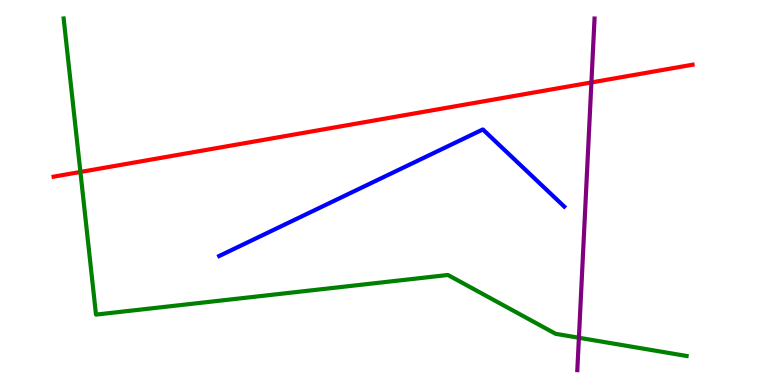[{'lines': ['blue', 'red'], 'intersections': []}, {'lines': ['green', 'red'], 'intersections': [{'x': 1.04, 'y': 5.53}]}, {'lines': ['purple', 'red'], 'intersections': [{'x': 7.63, 'y': 7.86}]}, {'lines': ['blue', 'green'], 'intersections': []}, {'lines': ['blue', 'purple'], 'intersections': []}, {'lines': ['green', 'purple'], 'intersections': [{'x': 7.47, 'y': 1.23}]}]